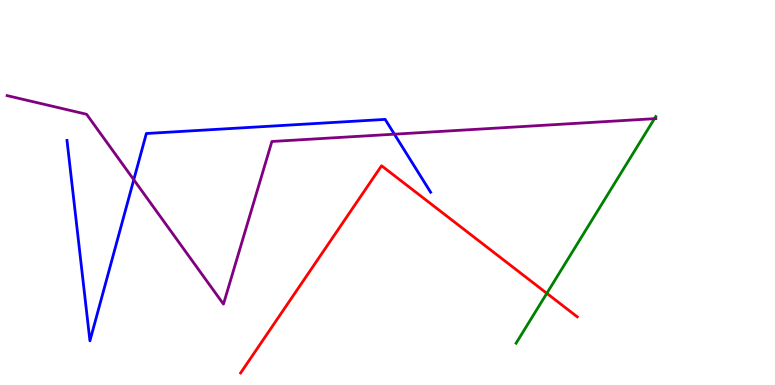[{'lines': ['blue', 'red'], 'intersections': []}, {'lines': ['green', 'red'], 'intersections': [{'x': 7.06, 'y': 2.38}]}, {'lines': ['purple', 'red'], 'intersections': []}, {'lines': ['blue', 'green'], 'intersections': []}, {'lines': ['blue', 'purple'], 'intersections': [{'x': 1.73, 'y': 5.33}, {'x': 5.09, 'y': 6.51}]}, {'lines': ['green', 'purple'], 'intersections': [{'x': 8.44, 'y': 6.92}]}]